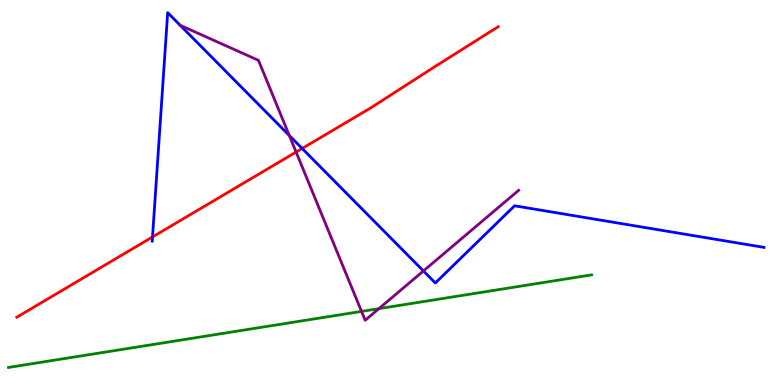[{'lines': ['blue', 'red'], 'intersections': [{'x': 1.97, 'y': 3.85}, {'x': 3.9, 'y': 6.14}]}, {'lines': ['green', 'red'], 'intersections': []}, {'lines': ['purple', 'red'], 'intersections': [{'x': 3.82, 'y': 6.05}]}, {'lines': ['blue', 'green'], 'intersections': []}, {'lines': ['blue', 'purple'], 'intersections': [{'x': 2.33, 'y': 9.34}, {'x': 3.73, 'y': 6.48}, {'x': 5.46, 'y': 2.96}]}, {'lines': ['green', 'purple'], 'intersections': [{'x': 4.66, 'y': 1.91}, {'x': 4.89, 'y': 1.98}]}]